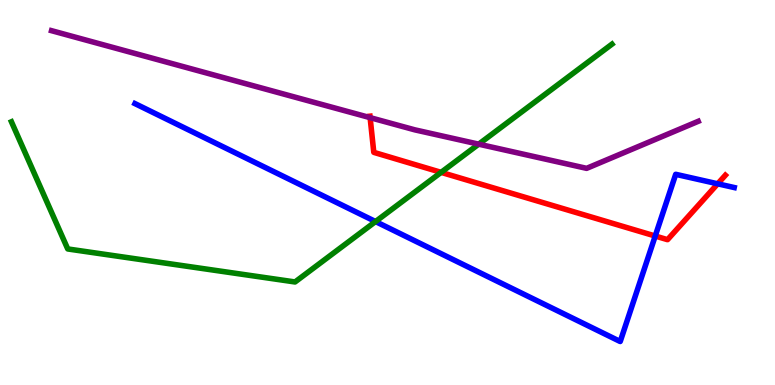[{'lines': ['blue', 'red'], 'intersections': [{'x': 8.45, 'y': 3.87}, {'x': 9.26, 'y': 5.23}]}, {'lines': ['green', 'red'], 'intersections': [{'x': 5.69, 'y': 5.52}]}, {'lines': ['purple', 'red'], 'intersections': [{'x': 4.78, 'y': 6.94}]}, {'lines': ['blue', 'green'], 'intersections': [{'x': 4.85, 'y': 4.25}]}, {'lines': ['blue', 'purple'], 'intersections': []}, {'lines': ['green', 'purple'], 'intersections': [{'x': 6.18, 'y': 6.26}]}]